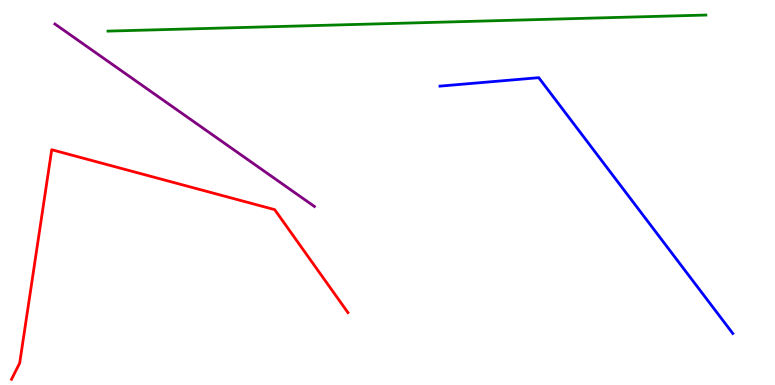[{'lines': ['blue', 'red'], 'intersections': []}, {'lines': ['green', 'red'], 'intersections': []}, {'lines': ['purple', 'red'], 'intersections': []}, {'lines': ['blue', 'green'], 'intersections': []}, {'lines': ['blue', 'purple'], 'intersections': []}, {'lines': ['green', 'purple'], 'intersections': []}]